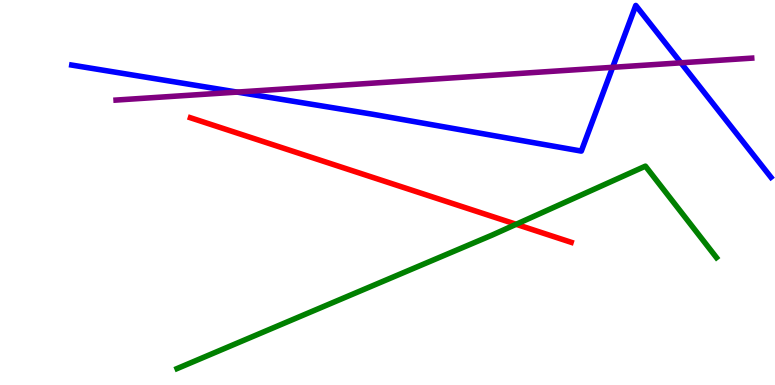[{'lines': ['blue', 'red'], 'intersections': []}, {'lines': ['green', 'red'], 'intersections': [{'x': 6.66, 'y': 4.17}]}, {'lines': ['purple', 'red'], 'intersections': []}, {'lines': ['blue', 'green'], 'intersections': []}, {'lines': ['blue', 'purple'], 'intersections': [{'x': 3.06, 'y': 7.61}, {'x': 7.91, 'y': 8.25}, {'x': 8.79, 'y': 8.37}]}, {'lines': ['green', 'purple'], 'intersections': []}]